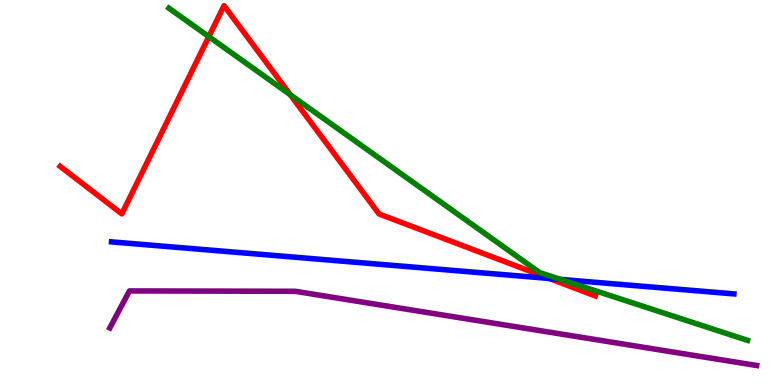[{'lines': ['blue', 'red'], 'intersections': [{'x': 7.09, 'y': 2.77}]}, {'lines': ['green', 'red'], 'intersections': [{'x': 2.69, 'y': 9.05}, {'x': 3.75, 'y': 7.54}]}, {'lines': ['purple', 'red'], 'intersections': []}, {'lines': ['blue', 'green'], 'intersections': [{'x': 7.23, 'y': 2.74}]}, {'lines': ['blue', 'purple'], 'intersections': []}, {'lines': ['green', 'purple'], 'intersections': []}]